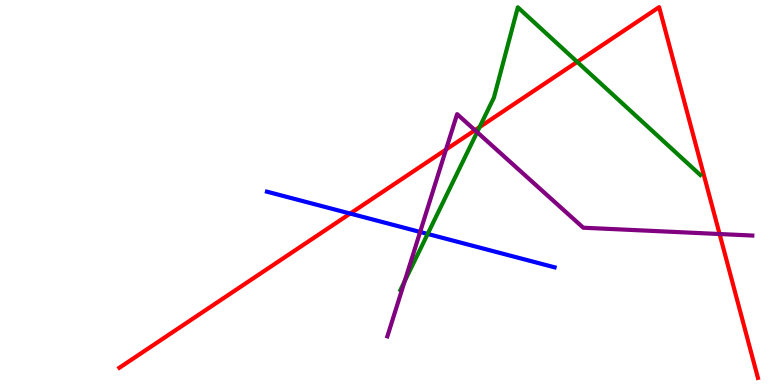[{'lines': ['blue', 'red'], 'intersections': [{'x': 4.52, 'y': 4.45}]}, {'lines': ['green', 'red'], 'intersections': [{'x': 6.19, 'y': 6.7}, {'x': 7.45, 'y': 8.39}]}, {'lines': ['purple', 'red'], 'intersections': [{'x': 5.75, 'y': 6.12}, {'x': 6.13, 'y': 6.62}, {'x': 9.28, 'y': 3.92}]}, {'lines': ['blue', 'green'], 'intersections': [{'x': 5.52, 'y': 3.92}]}, {'lines': ['blue', 'purple'], 'intersections': [{'x': 5.42, 'y': 3.98}]}, {'lines': ['green', 'purple'], 'intersections': [{'x': 5.22, 'y': 2.69}, {'x': 6.16, 'y': 6.57}]}]